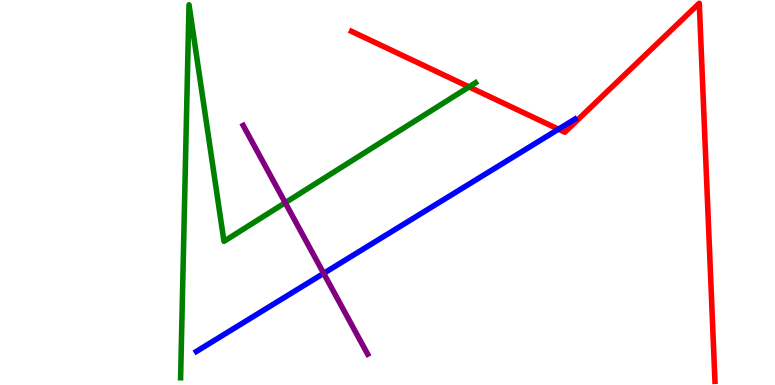[{'lines': ['blue', 'red'], 'intersections': [{'x': 7.21, 'y': 6.64}]}, {'lines': ['green', 'red'], 'intersections': [{'x': 6.05, 'y': 7.74}]}, {'lines': ['purple', 'red'], 'intersections': []}, {'lines': ['blue', 'green'], 'intersections': []}, {'lines': ['blue', 'purple'], 'intersections': [{'x': 4.18, 'y': 2.9}]}, {'lines': ['green', 'purple'], 'intersections': [{'x': 3.68, 'y': 4.73}]}]